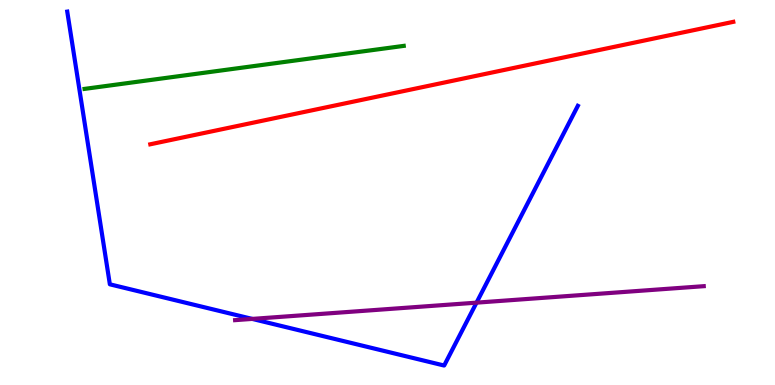[{'lines': ['blue', 'red'], 'intersections': []}, {'lines': ['green', 'red'], 'intersections': []}, {'lines': ['purple', 'red'], 'intersections': []}, {'lines': ['blue', 'green'], 'intersections': []}, {'lines': ['blue', 'purple'], 'intersections': [{'x': 3.25, 'y': 1.72}, {'x': 6.15, 'y': 2.14}]}, {'lines': ['green', 'purple'], 'intersections': []}]